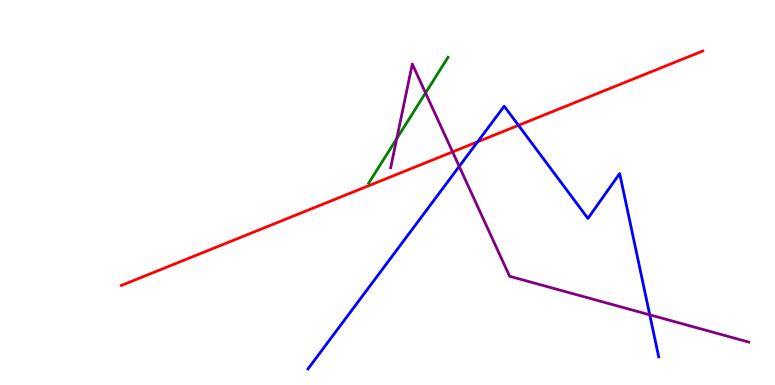[{'lines': ['blue', 'red'], 'intersections': [{'x': 6.16, 'y': 6.32}, {'x': 6.69, 'y': 6.74}]}, {'lines': ['green', 'red'], 'intersections': []}, {'lines': ['purple', 'red'], 'intersections': [{'x': 5.84, 'y': 6.05}]}, {'lines': ['blue', 'green'], 'intersections': []}, {'lines': ['blue', 'purple'], 'intersections': [{'x': 5.93, 'y': 5.68}, {'x': 8.38, 'y': 1.82}]}, {'lines': ['green', 'purple'], 'intersections': [{'x': 5.12, 'y': 6.4}, {'x': 5.49, 'y': 7.59}]}]